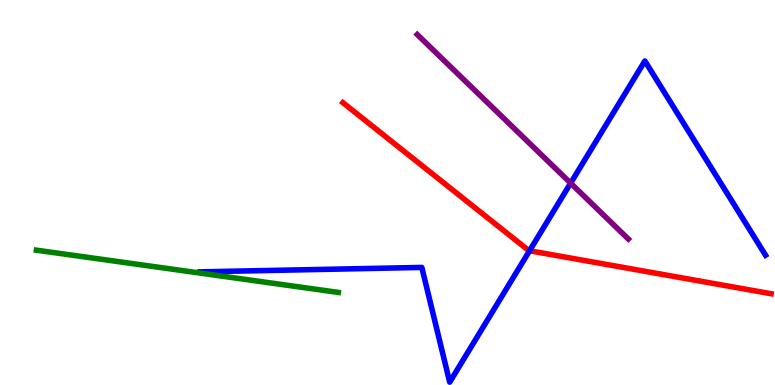[{'lines': ['blue', 'red'], 'intersections': [{'x': 6.83, 'y': 3.49}]}, {'lines': ['green', 'red'], 'intersections': []}, {'lines': ['purple', 'red'], 'intersections': []}, {'lines': ['blue', 'green'], 'intersections': []}, {'lines': ['blue', 'purple'], 'intersections': [{'x': 7.36, 'y': 5.24}]}, {'lines': ['green', 'purple'], 'intersections': []}]